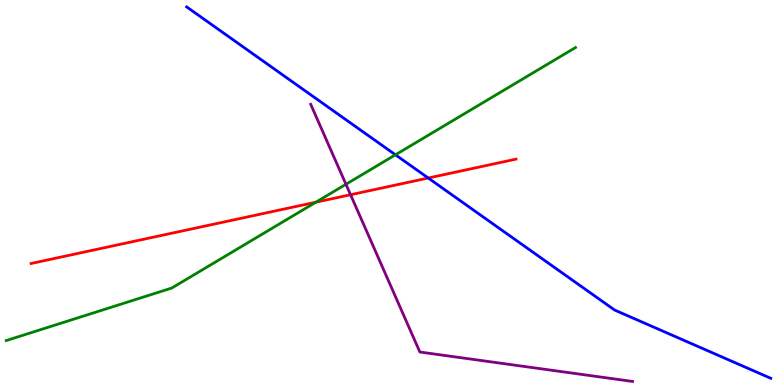[{'lines': ['blue', 'red'], 'intersections': [{'x': 5.53, 'y': 5.38}]}, {'lines': ['green', 'red'], 'intersections': [{'x': 4.08, 'y': 4.75}]}, {'lines': ['purple', 'red'], 'intersections': [{'x': 4.52, 'y': 4.94}]}, {'lines': ['blue', 'green'], 'intersections': [{'x': 5.1, 'y': 5.98}]}, {'lines': ['blue', 'purple'], 'intersections': []}, {'lines': ['green', 'purple'], 'intersections': [{'x': 4.46, 'y': 5.21}]}]